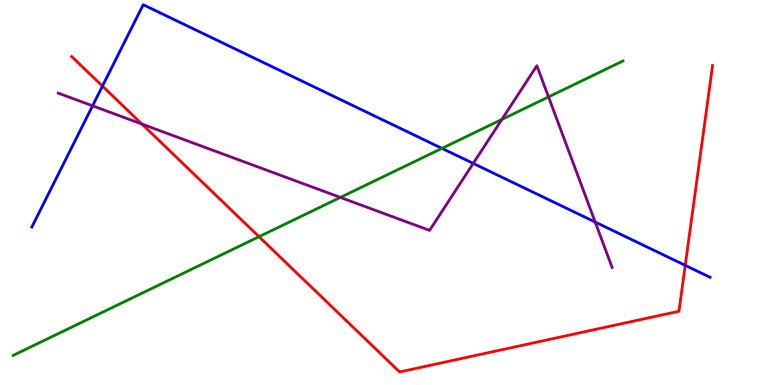[{'lines': ['blue', 'red'], 'intersections': [{'x': 1.32, 'y': 7.76}, {'x': 8.84, 'y': 3.11}]}, {'lines': ['green', 'red'], 'intersections': [{'x': 3.34, 'y': 3.85}]}, {'lines': ['purple', 'red'], 'intersections': [{'x': 1.83, 'y': 6.78}]}, {'lines': ['blue', 'green'], 'intersections': [{'x': 5.7, 'y': 6.15}]}, {'lines': ['blue', 'purple'], 'intersections': [{'x': 1.19, 'y': 7.25}, {'x': 6.11, 'y': 5.76}, {'x': 7.68, 'y': 4.23}]}, {'lines': ['green', 'purple'], 'intersections': [{'x': 4.39, 'y': 4.87}, {'x': 6.48, 'y': 6.9}, {'x': 7.08, 'y': 7.48}]}]